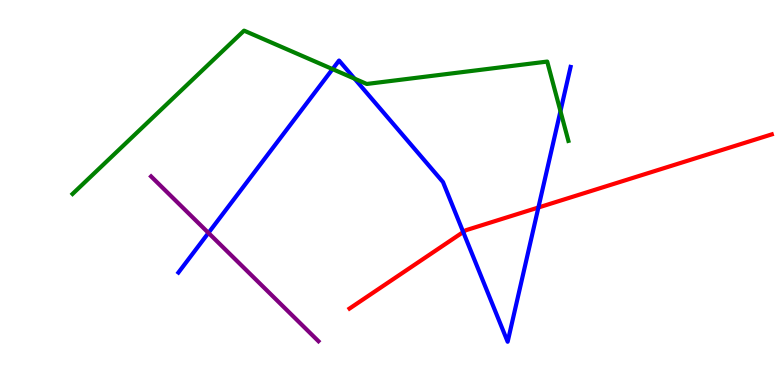[{'lines': ['blue', 'red'], 'intersections': [{'x': 5.98, 'y': 3.97}, {'x': 6.95, 'y': 4.61}]}, {'lines': ['green', 'red'], 'intersections': []}, {'lines': ['purple', 'red'], 'intersections': []}, {'lines': ['blue', 'green'], 'intersections': [{'x': 4.29, 'y': 8.21}, {'x': 4.57, 'y': 7.96}, {'x': 7.23, 'y': 7.11}]}, {'lines': ['blue', 'purple'], 'intersections': [{'x': 2.69, 'y': 3.95}]}, {'lines': ['green', 'purple'], 'intersections': []}]